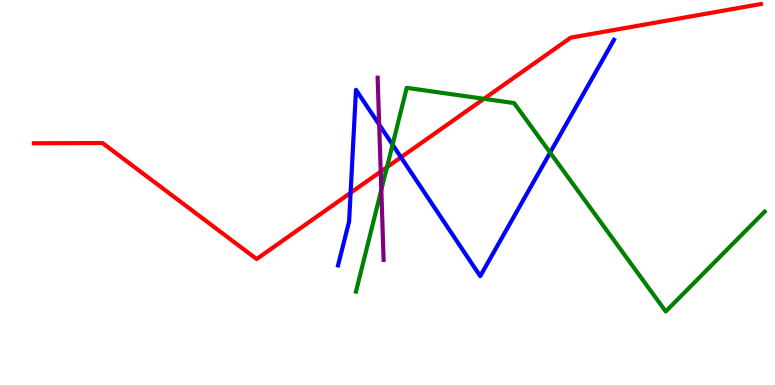[{'lines': ['blue', 'red'], 'intersections': [{'x': 4.52, 'y': 4.99}, {'x': 5.17, 'y': 5.91}]}, {'lines': ['green', 'red'], 'intersections': [{'x': 4.99, 'y': 5.66}, {'x': 6.24, 'y': 7.43}]}, {'lines': ['purple', 'red'], 'intersections': [{'x': 4.91, 'y': 5.54}]}, {'lines': ['blue', 'green'], 'intersections': [{'x': 5.07, 'y': 6.24}, {'x': 7.1, 'y': 6.04}]}, {'lines': ['blue', 'purple'], 'intersections': [{'x': 4.89, 'y': 6.76}]}, {'lines': ['green', 'purple'], 'intersections': [{'x': 4.92, 'y': 5.07}]}]